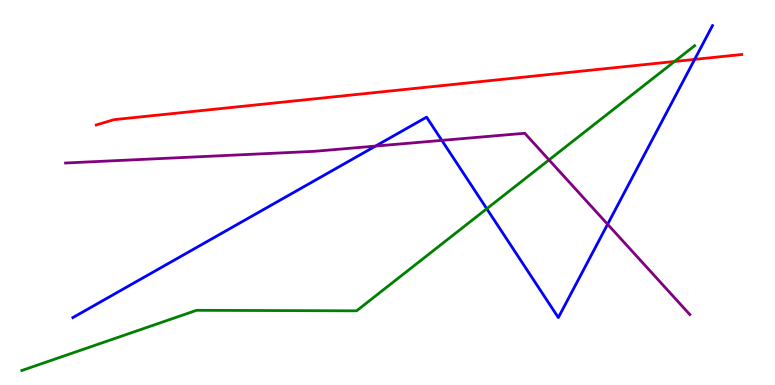[{'lines': ['blue', 'red'], 'intersections': [{'x': 8.96, 'y': 8.46}]}, {'lines': ['green', 'red'], 'intersections': [{'x': 8.7, 'y': 8.4}]}, {'lines': ['purple', 'red'], 'intersections': []}, {'lines': ['blue', 'green'], 'intersections': [{'x': 6.28, 'y': 4.58}]}, {'lines': ['blue', 'purple'], 'intersections': [{'x': 4.85, 'y': 6.21}, {'x': 5.7, 'y': 6.35}, {'x': 7.84, 'y': 4.18}]}, {'lines': ['green', 'purple'], 'intersections': [{'x': 7.08, 'y': 5.85}]}]